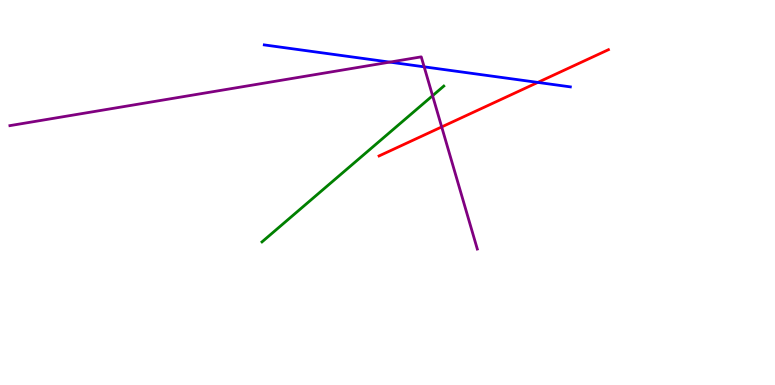[{'lines': ['blue', 'red'], 'intersections': [{'x': 6.94, 'y': 7.86}]}, {'lines': ['green', 'red'], 'intersections': []}, {'lines': ['purple', 'red'], 'intersections': [{'x': 5.7, 'y': 6.7}]}, {'lines': ['blue', 'green'], 'intersections': []}, {'lines': ['blue', 'purple'], 'intersections': [{'x': 5.03, 'y': 8.39}, {'x': 5.47, 'y': 8.26}]}, {'lines': ['green', 'purple'], 'intersections': [{'x': 5.58, 'y': 7.51}]}]